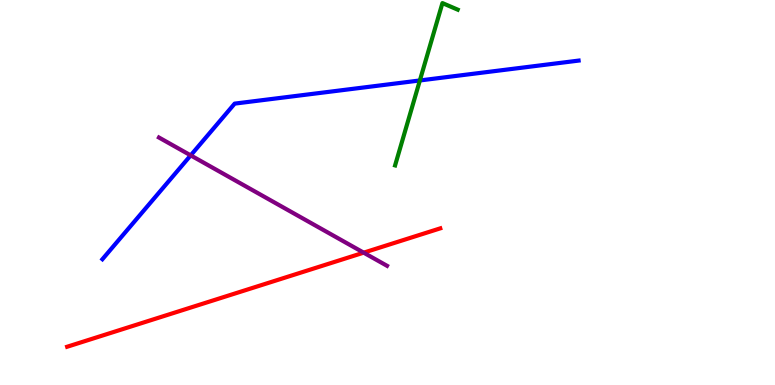[{'lines': ['blue', 'red'], 'intersections': []}, {'lines': ['green', 'red'], 'intersections': []}, {'lines': ['purple', 'red'], 'intersections': [{'x': 4.69, 'y': 3.44}]}, {'lines': ['blue', 'green'], 'intersections': [{'x': 5.42, 'y': 7.91}]}, {'lines': ['blue', 'purple'], 'intersections': [{'x': 2.46, 'y': 5.96}]}, {'lines': ['green', 'purple'], 'intersections': []}]